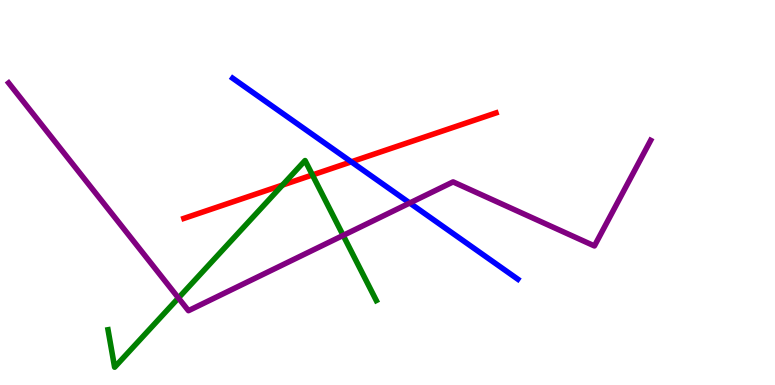[{'lines': ['blue', 'red'], 'intersections': [{'x': 4.53, 'y': 5.8}]}, {'lines': ['green', 'red'], 'intersections': [{'x': 3.64, 'y': 5.19}, {'x': 4.03, 'y': 5.46}]}, {'lines': ['purple', 'red'], 'intersections': []}, {'lines': ['blue', 'green'], 'intersections': []}, {'lines': ['blue', 'purple'], 'intersections': [{'x': 5.29, 'y': 4.73}]}, {'lines': ['green', 'purple'], 'intersections': [{'x': 2.3, 'y': 2.26}, {'x': 4.43, 'y': 3.89}]}]